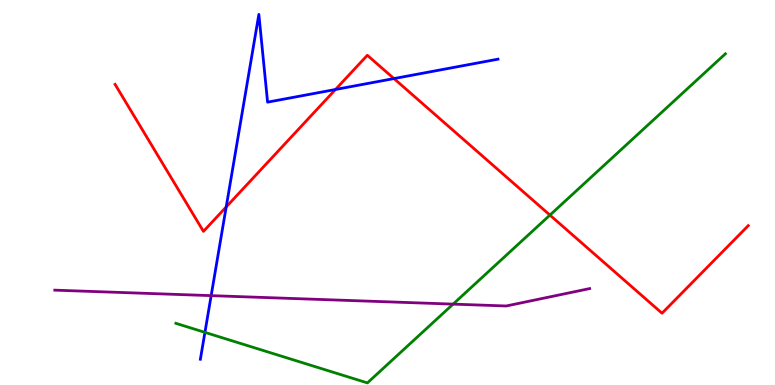[{'lines': ['blue', 'red'], 'intersections': [{'x': 2.92, 'y': 4.63}, {'x': 4.33, 'y': 7.68}, {'x': 5.08, 'y': 7.96}]}, {'lines': ['green', 'red'], 'intersections': [{'x': 7.1, 'y': 4.41}]}, {'lines': ['purple', 'red'], 'intersections': []}, {'lines': ['blue', 'green'], 'intersections': [{'x': 2.64, 'y': 1.37}]}, {'lines': ['blue', 'purple'], 'intersections': [{'x': 2.72, 'y': 2.32}]}, {'lines': ['green', 'purple'], 'intersections': [{'x': 5.85, 'y': 2.1}]}]